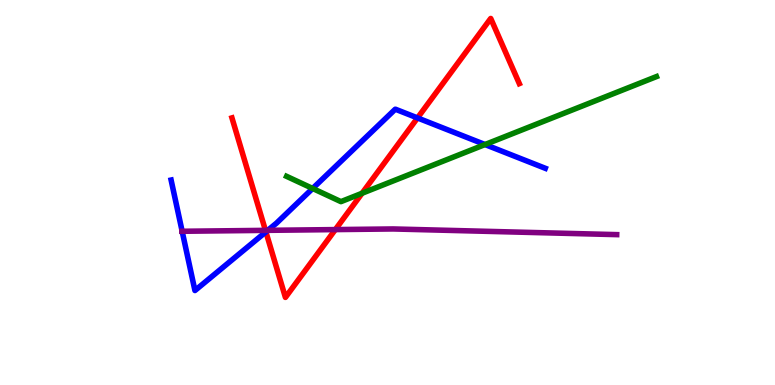[{'lines': ['blue', 'red'], 'intersections': [{'x': 3.43, 'y': 3.98}, {'x': 5.39, 'y': 6.94}]}, {'lines': ['green', 'red'], 'intersections': [{'x': 4.67, 'y': 4.98}]}, {'lines': ['purple', 'red'], 'intersections': [{'x': 3.43, 'y': 4.02}, {'x': 4.33, 'y': 4.04}]}, {'lines': ['blue', 'green'], 'intersections': [{'x': 4.03, 'y': 5.1}, {'x': 6.26, 'y': 6.25}]}, {'lines': ['blue', 'purple'], 'intersections': [{'x': 2.35, 'y': 3.99}, {'x': 3.46, 'y': 4.02}]}, {'lines': ['green', 'purple'], 'intersections': []}]